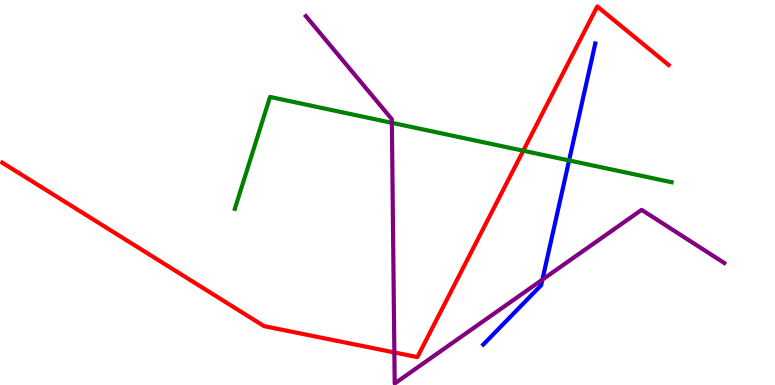[{'lines': ['blue', 'red'], 'intersections': []}, {'lines': ['green', 'red'], 'intersections': [{'x': 6.75, 'y': 6.09}]}, {'lines': ['purple', 'red'], 'intersections': [{'x': 5.09, 'y': 0.846}]}, {'lines': ['blue', 'green'], 'intersections': [{'x': 7.34, 'y': 5.83}]}, {'lines': ['blue', 'purple'], 'intersections': [{'x': 7.0, 'y': 2.74}]}, {'lines': ['green', 'purple'], 'intersections': [{'x': 5.06, 'y': 6.81}]}]